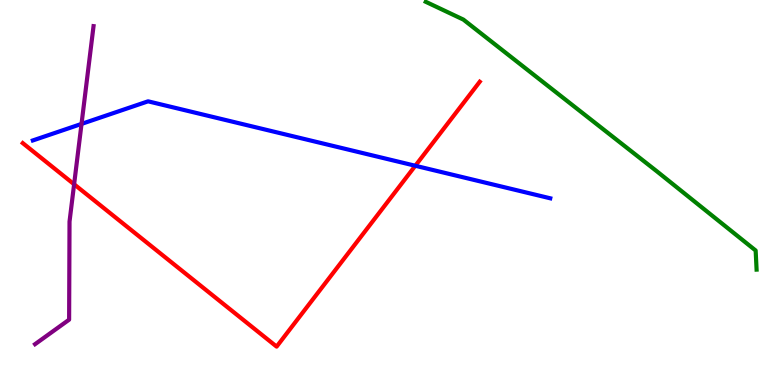[{'lines': ['blue', 'red'], 'intersections': [{'x': 5.36, 'y': 5.69}]}, {'lines': ['green', 'red'], 'intersections': []}, {'lines': ['purple', 'red'], 'intersections': [{'x': 0.956, 'y': 5.21}]}, {'lines': ['blue', 'green'], 'intersections': []}, {'lines': ['blue', 'purple'], 'intersections': [{'x': 1.05, 'y': 6.78}]}, {'lines': ['green', 'purple'], 'intersections': []}]